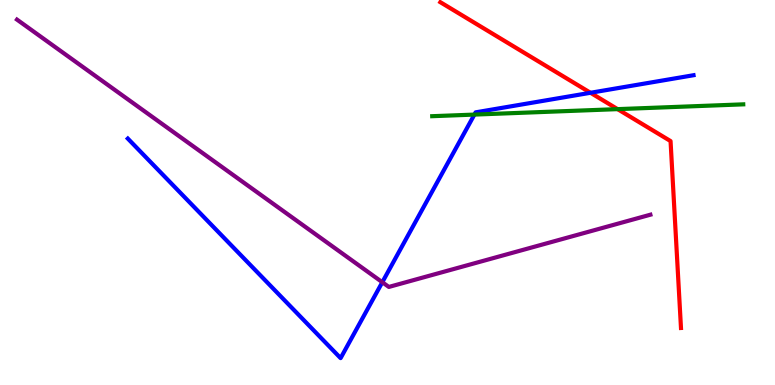[{'lines': ['blue', 'red'], 'intersections': [{'x': 7.62, 'y': 7.59}]}, {'lines': ['green', 'red'], 'intersections': [{'x': 7.97, 'y': 7.17}]}, {'lines': ['purple', 'red'], 'intersections': []}, {'lines': ['blue', 'green'], 'intersections': [{'x': 6.12, 'y': 7.02}]}, {'lines': ['blue', 'purple'], 'intersections': [{'x': 4.93, 'y': 2.67}]}, {'lines': ['green', 'purple'], 'intersections': []}]